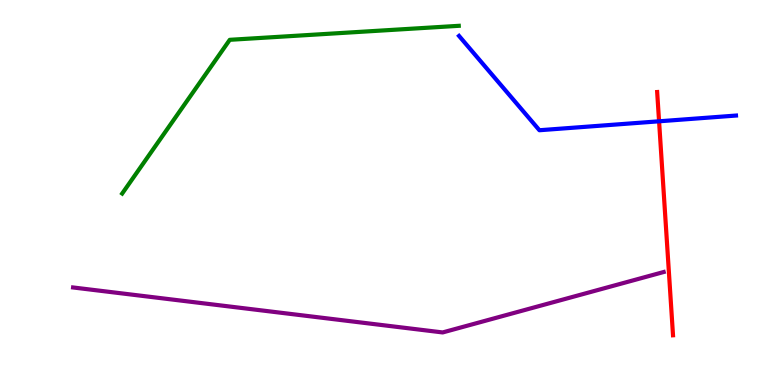[{'lines': ['blue', 'red'], 'intersections': [{'x': 8.5, 'y': 6.85}]}, {'lines': ['green', 'red'], 'intersections': []}, {'lines': ['purple', 'red'], 'intersections': []}, {'lines': ['blue', 'green'], 'intersections': []}, {'lines': ['blue', 'purple'], 'intersections': []}, {'lines': ['green', 'purple'], 'intersections': []}]